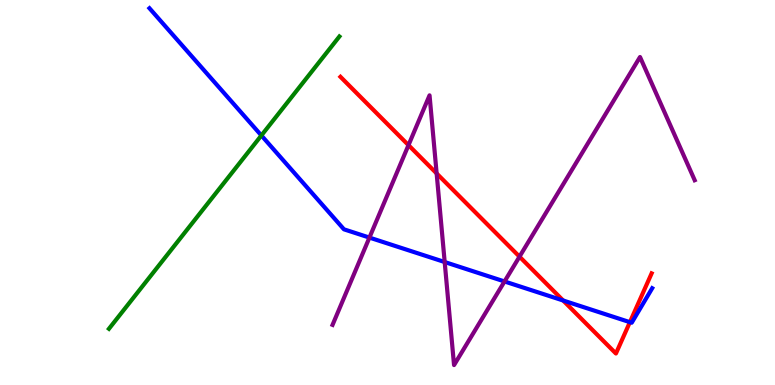[{'lines': ['blue', 'red'], 'intersections': [{'x': 7.27, 'y': 2.19}, {'x': 8.13, 'y': 1.63}]}, {'lines': ['green', 'red'], 'intersections': []}, {'lines': ['purple', 'red'], 'intersections': [{'x': 5.27, 'y': 6.23}, {'x': 5.63, 'y': 5.5}, {'x': 6.7, 'y': 3.33}]}, {'lines': ['blue', 'green'], 'intersections': [{'x': 3.37, 'y': 6.48}]}, {'lines': ['blue', 'purple'], 'intersections': [{'x': 4.77, 'y': 3.83}, {'x': 5.74, 'y': 3.19}, {'x': 6.51, 'y': 2.69}]}, {'lines': ['green', 'purple'], 'intersections': []}]